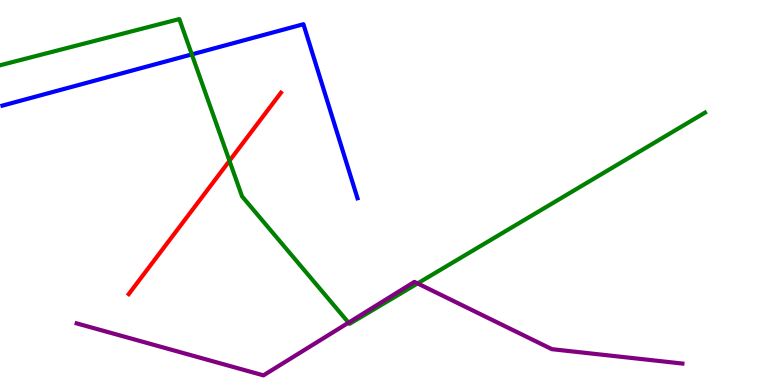[{'lines': ['blue', 'red'], 'intersections': []}, {'lines': ['green', 'red'], 'intersections': [{'x': 2.96, 'y': 5.82}]}, {'lines': ['purple', 'red'], 'intersections': []}, {'lines': ['blue', 'green'], 'intersections': [{'x': 2.48, 'y': 8.59}]}, {'lines': ['blue', 'purple'], 'intersections': []}, {'lines': ['green', 'purple'], 'intersections': [{'x': 4.5, 'y': 1.62}, {'x': 5.39, 'y': 2.64}]}]